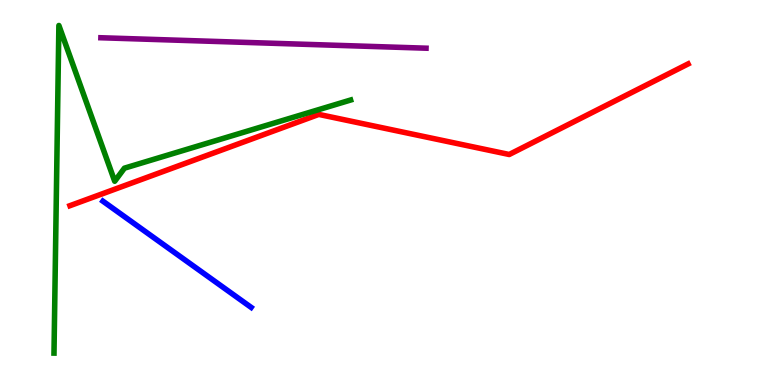[{'lines': ['blue', 'red'], 'intersections': []}, {'lines': ['green', 'red'], 'intersections': []}, {'lines': ['purple', 'red'], 'intersections': []}, {'lines': ['blue', 'green'], 'intersections': []}, {'lines': ['blue', 'purple'], 'intersections': []}, {'lines': ['green', 'purple'], 'intersections': []}]